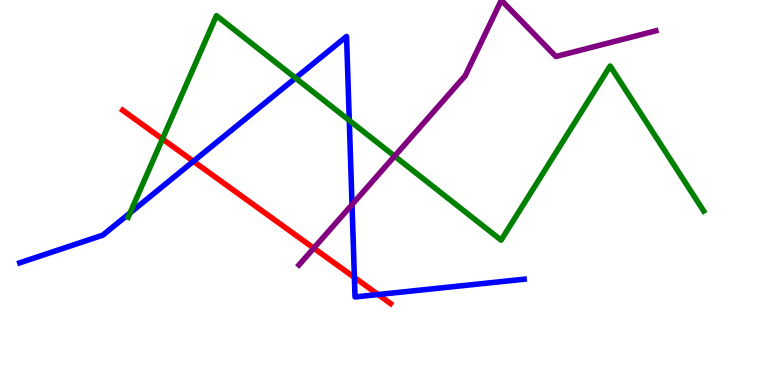[{'lines': ['blue', 'red'], 'intersections': [{'x': 2.5, 'y': 5.81}, {'x': 4.57, 'y': 2.79}, {'x': 4.88, 'y': 2.35}]}, {'lines': ['green', 'red'], 'intersections': [{'x': 2.1, 'y': 6.39}]}, {'lines': ['purple', 'red'], 'intersections': [{'x': 4.05, 'y': 3.55}]}, {'lines': ['blue', 'green'], 'intersections': [{'x': 1.68, 'y': 4.47}, {'x': 3.81, 'y': 7.97}, {'x': 4.51, 'y': 6.87}]}, {'lines': ['blue', 'purple'], 'intersections': [{'x': 4.54, 'y': 4.69}]}, {'lines': ['green', 'purple'], 'intersections': [{'x': 5.09, 'y': 5.94}]}]